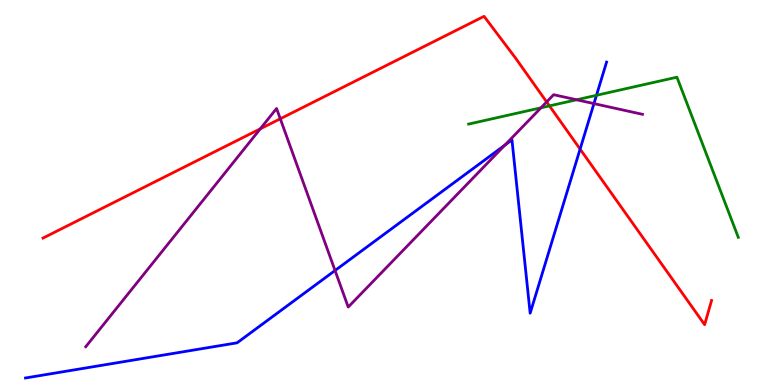[{'lines': ['blue', 'red'], 'intersections': [{'x': 7.49, 'y': 6.13}]}, {'lines': ['green', 'red'], 'intersections': [{'x': 7.09, 'y': 7.25}]}, {'lines': ['purple', 'red'], 'intersections': [{'x': 3.36, 'y': 6.65}, {'x': 3.62, 'y': 6.91}, {'x': 7.05, 'y': 7.35}]}, {'lines': ['blue', 'green'], 'intersections': [{'x': 7.7, 'y': 7.52}]}, {'lines': ['blue', 'purple'], 'intersections': [{'x': 4.32, 'y': 2.97}, {'x': 6.51, 'y': 6.23}, {'x': 7.66, 'y': 7.31}]}, {'lines': ['green', 'purple'], 'intersections': [{'x': 6.98, 'y': 7.2}, {'x': 7.44, 'y': 7.41}]}]